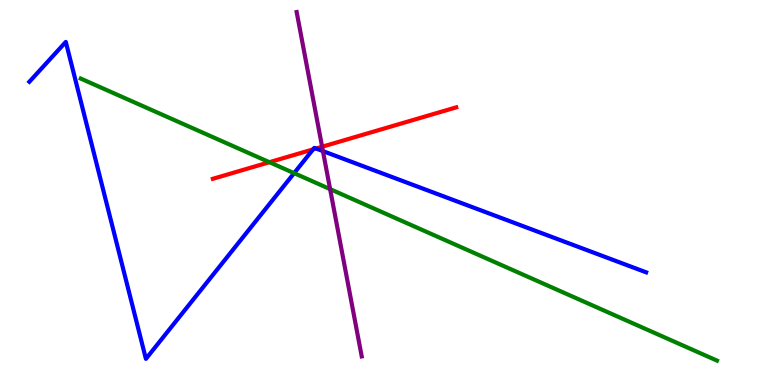[{'lines': ['blue', 'red'], 'intersections': [{'x': 4.04, 'y': 6.12}, {'x': 4.08, 'y': 6.14}]}, {'lines': ['green', 'red'], 'intersections': [{'x': 3.48, 'y': 5.79}]}, {'lines': ['purple', 'red'], 'intersections': [{'x': 4.16, 'y': 6.19}]}, {'lines': ['blue', 'green'], 'intersections': [{'x': 3.79, 'y': 5.5}]}, {'lines': ['blue', 'purple'], 'intersections': [{'x': 4.17, 'y': 6.07}]}, {'lines': ['green', 'purple'], 'intersections': [{'x': 4.26, 'y': 5.09}]}]